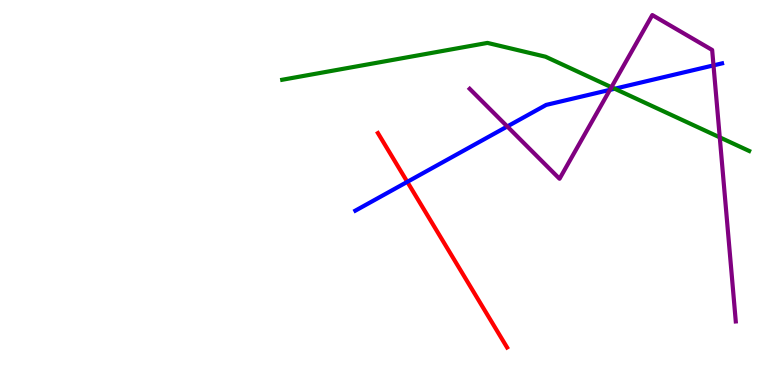[{'lines': ['blue', 'red'], 'intersections': [{'x': 5.26, 'y': 5.28}]}, {'lines': ['green', 'red'], 'intersections': []}, {'lines': ['purple', 'red'], 'intersections': []}, {'lines': ['blue', 'green'], 'intersections': [{'x': 7.93, 'y': 7.7}]}, {'lines': ['blue', 'purple'], 'intersections': [{'x': 6.55, 'y': 6.72}, {'x': 7.87, 'y': 7.67}, {'x': 9.21, 'y': 8.3}]}, {'lines': ['green', 'purple'], 'intersections': [{'x': 7.89, 'y': 7.73}, {'x': 9.29, 'y': 6.43}]}]